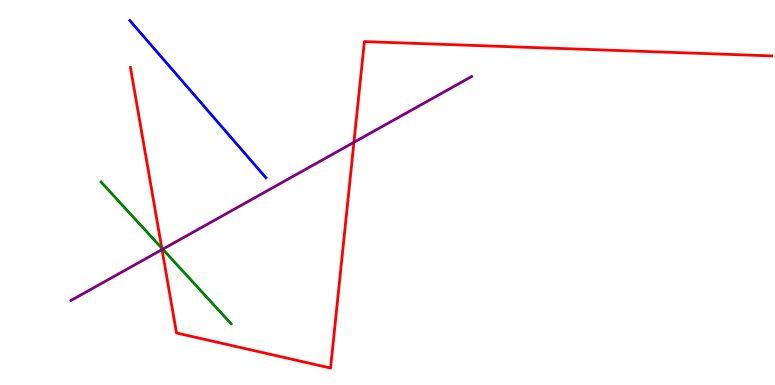[{'lines': ['blue', 'red'], 'intersections': []}, {'lines': ['green', 'red'], 'intersections': [{'x': 2.09, 'y': 3.55}]}, {'lines': ['purple', 'red'], 'intersections': [{'x': 2.09, 'y': 3.52}, {'x': 4.57, 'y': 6.3}]}, {'lines': ['blue', 'green'], 'intersections': []}, {'lines': ['blue', 'purple'], 'intersections': []}, {'lines': ['green', 'purple'], 'intersections': [{'x': 2.1, 'y': 3.53}]}]